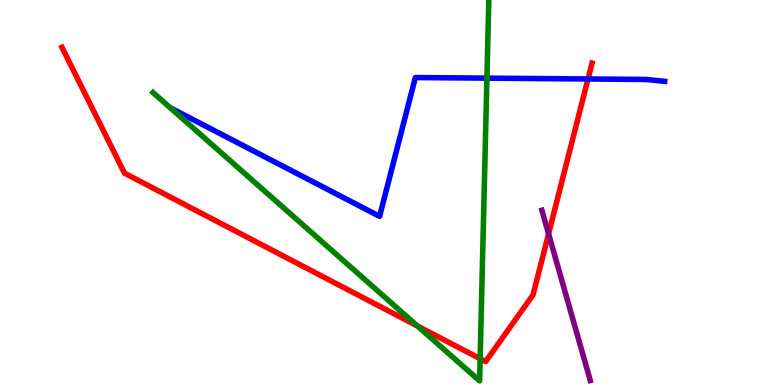[{'lines': ['blue', 'red'], 'intersections': [{'x': 7.59, 'y': 7.95}]}, {'lines': ['green', 'red'], 'intersections': [{'x': 5.39, 'y': 1.53}, {'x': 6.2, 'y': 0.683}]}, {'lines': ['purple', 'red'], 'intersections': [{'x': 7.08, 'y': 3.93}]}, {'lines': ['blue', 'green'], 'intersections': [{'x': 6.28, 'y': 7.97}]}, {'lines': ['blue', 'purple'], 'intersections': []}, {'lines': ['green', 'purple'], 'intersections': []}]